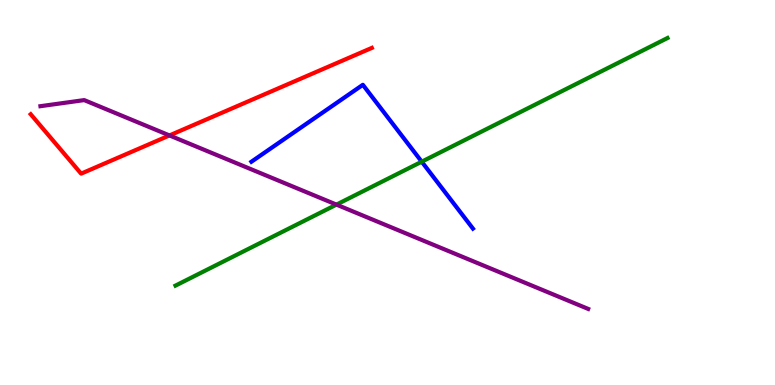[{'lines': ['blue', 'red'], 'intersections': []}, {'lines': ['green', 'red'], 'intersections': []}, {'lines': ['purple', 'red'], 'intersections': [{'x': 2.19, 'y': 6.48}]}, {'lines': ['blue', 'green'], 'intersections': [{'x': 5.44, 'y': 5.8}]}, {'lines': ['blue', 'purple'], 'intersections': []}, {'lines': ['green', 'purple'], 'intersections': [{'x': 4.34, 'y': 4.69}]}]